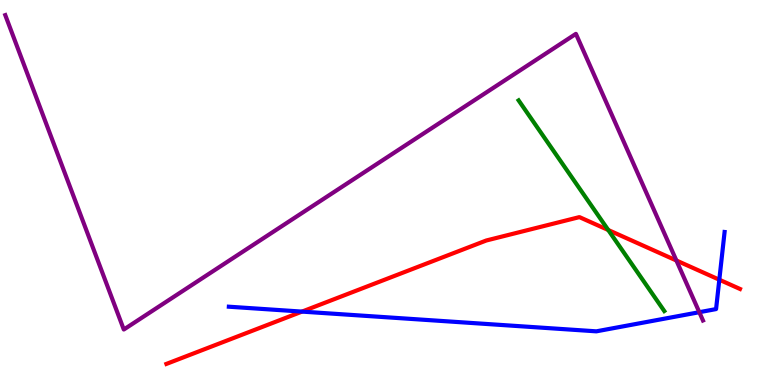[{'lines': ['blue', 'red'], 'intersections': [{'x': 3.9, 'y': 1.91}, {'x': 9.28, 'y': 2.73}]}, {'lines': ['green', 'red'], 'intersections': [{'x': 7.85, 'y': 4.03}]}, {'lines': ['purple', 'red'], 'intersections': [{'x': 8.73, 'y': 3.23}]}, {'lines': ['blue', 'green'], 'intersections': []}, {'lines': ['blue', 'purple'], 'intersections': [{'x': 9.02, 'y': 1.89}]}, {'lines': ['green', 'purple'], 'intersections': []}]